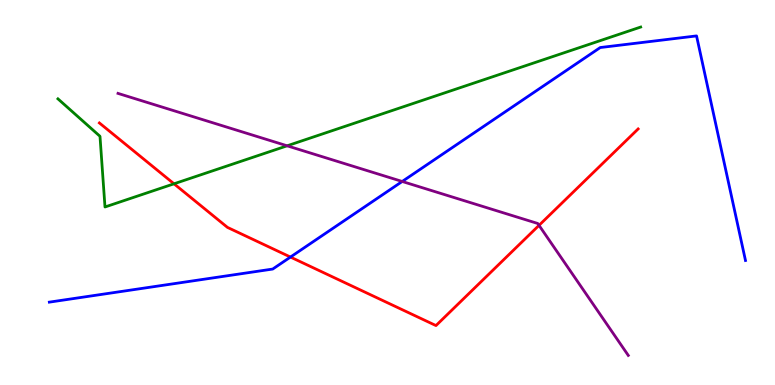[{'lines': ['blue', 'red'], 'intersections': [{'x': 3.75, 'y': 3.32}]}, {'lines': ['green', 'red'], 'intersections': [{'x': 2.25, 'y': 5.23}]}, {'lines': ['purple', 'red'], 'intersections': [{'x': 6.96, 'y': 4.15}]}, {'lines': ['blue', 'green'], 'intersections': []}, {'lines': ['blue', 'purple'], 'intersections': [{'x': 5.19, 'y': 5.29}]}, {'lines': ['green', 'purple'], 'intersections': [{'x': 3.7, 'y': 6.21}]}]